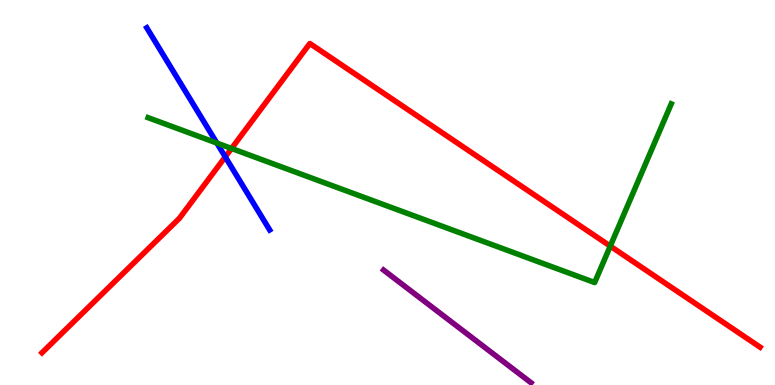[{'lines': ['blue', 'red'], 'intersections': [{'x': 2.91, 'y': 5.93}]}, {'lines': ['green', 'red'], 'intersections': [{'x': 2.99, 'y': 6.14}, {'x': 7.87, 'y': 3.61}]}, {'lines': ['purple', 'red'], 'intersections': []}, {'lines': ['blue', 'green'], 'intersections': [{'x': 2.8, 'y': 6.28}]}, {'lines': ['blue', 'purple'], 'intersections': []}, {'lines': ['green', 'purple'], 'intersections': []}]